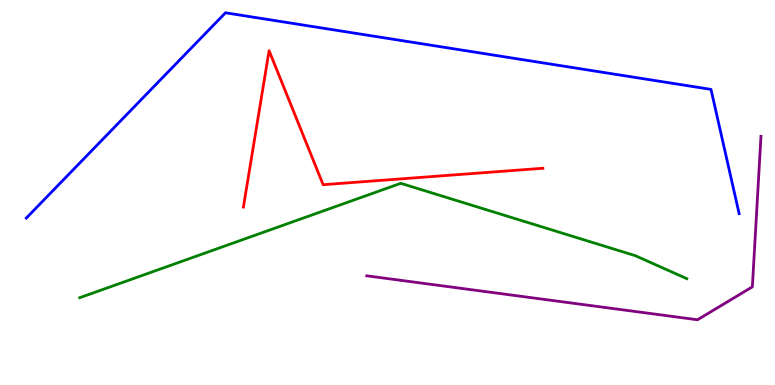[{'lines': ['blue', 'red'], 'intersections': []}, {'lines': ['green', 'red'], 'intersections': []}, {'lines': ['purple', 'red'], 'intersections': []}, {'lines': ['blue', 'green'], 'intersections': []}, {'lines': ['blue', 'purple'], 'intersections': []}, {'lines': ['green', 'purple'], 'intersections': []}]